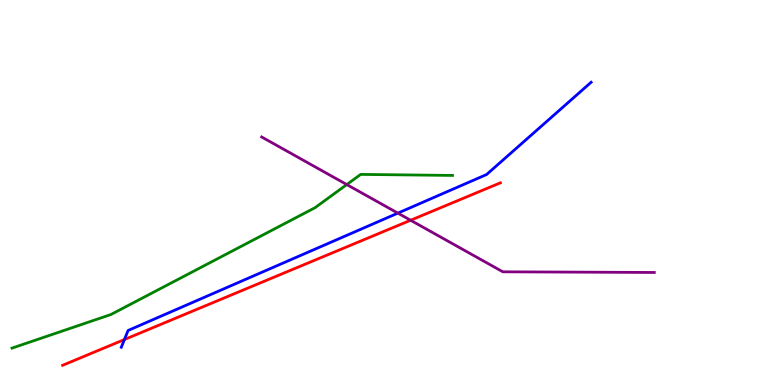[{'lines': ['blue', 'red'], 'intersections': [{'x': 1.61, 'y': 1.18}]}, {'lines': ['green', 'red'], 'intersections': []}, {'lines': ['purple', 'red'], 'intersections': [{'x': 5.3, 'y': 4.28}]}, {'lines': ['blue', 'green'], 'intersections': []}, {'lines': ['blue', 'purple'], 'intersections': [{'x': 5.13, 'y': 4.46}]}, {'lines': ['green', 'purple'], 'intersections': [{'x': 4.47, 'y': 5.21}]}]